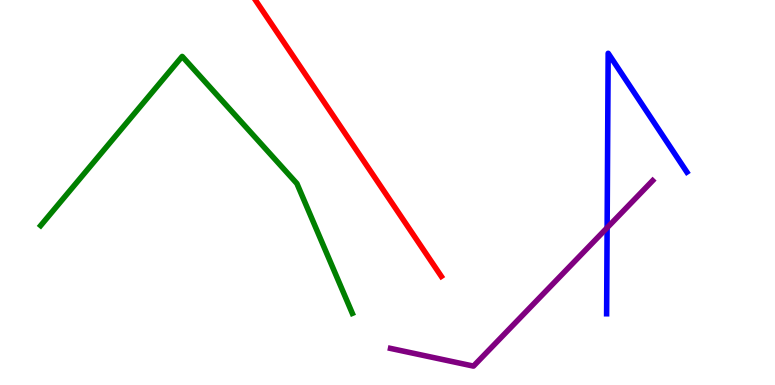[{'lines': ['blue', 'red'], 'intersections': []}, {'lines': ['green', 'red'], 'intersections': []}, {'lines': ['purple', 'red'], 'intersections': []}, {'lines': ['blue', 'green'], 'intersections': []}, {'lines': ['blue', 'purple'], 'intersections': [{'x': 7.83, 'y': 4.08}]}, {'lines': ['green', 'purple'], 'intersections': []}]